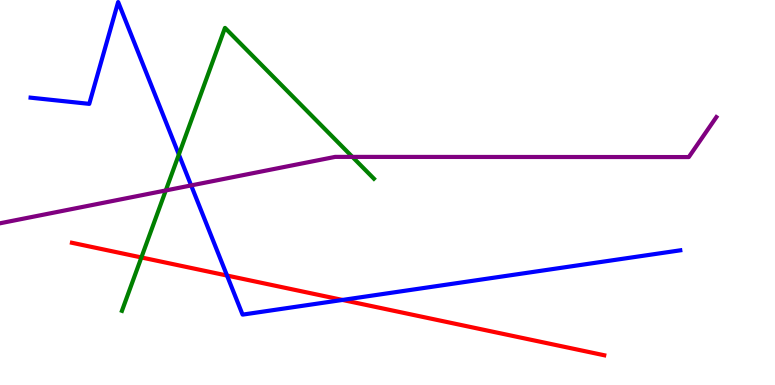[{'lines': ['blue', 'red'], 'intersections': [{'x': 2.93, 'y': 2.84}, {'x': 4.42, 'y': 2.21}]}, {'lines': ['green', 'red'], 'intersections': [{'x': 1.82, 'y': 3.31}]}, {'lines': ['purple', 'red'], 'intersections': []}, {'lines': ['blue', 'green'], 'intersections': [{'x': 2.31, 'y': 5.99}]}, {'lines': ['blue', 'purple'], 'intersections': [{'x': 2.47, 'y': 5.18}]}, {'lines': ['green', 'purple'], 'intersections': [{'x': 2.14, 'y': 5.05}, {'x': 4.55, 'y': 5.92}]}]